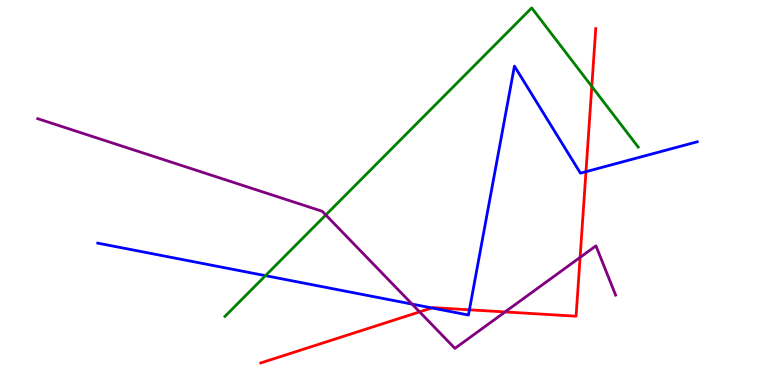[{'lines': ['blue', 'red'], 'intersections': [{'x': 5.57, 'y': 2.0}, {'x': 6.06, 'y': 1.95}, {'x': 7.56, 'y': 5.54}]}, {'lines': ['green', 'red'], 'intersections': [{'x': 7.64, 'y': 7.75}]}, {'lines': ['purple', 'red'], 'intersections': [{'x': 5.41, 'y': 1.9}, {'x': 6.52, 'y': 1.9}, {'x': 7.49, 'y': 3.32}]}, {'lines': ['blue', 'green'], 'intersections': [{'x': 3.43, 'y': 2.84}]}, {'lines': ['blue', 'purple'], 'intersections': [{'x': 5.32, 'y': 2.1}]}, {'lines': ['green', 'purple'], 'intersections': [{'x': 4.2, 'y': 4.42}]}]